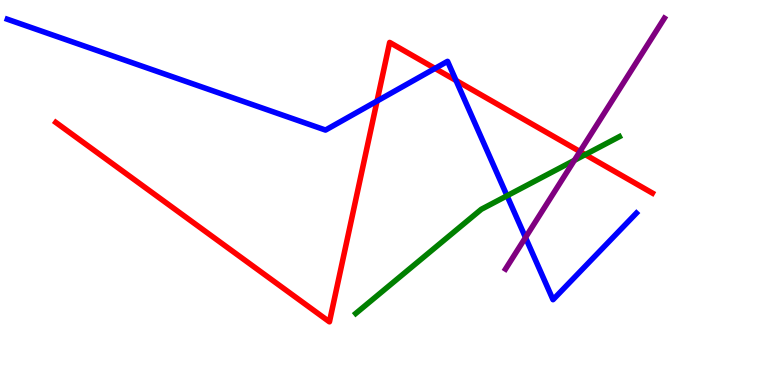[{'lines': ['blue', 'red'], 'intersections': [{'x': 4.86, 'y': 7.38}, {'x': 5.61, 'y': 8.22}, {'x': 5.88, 'y': 7.91}]}, {'lines': ['green', 'red'], 'intersections': [{'x': 7.55, 'y': 5.98}]}, {'lines': ['purple', 'red'], 'intersections': [{'x': 7.48, 'y': 6.06}]}, {'lines': ['blue', 'green'], 'intersections': [{'x': 6.54, 'y': 4.92}]}, {'lines': ['blue', 'purple'], 'intersections': [{'x': 6.78, 'y': 3.83}]}, {'lines': ['green', 'purple'], 'intersections': [{'x': 7.41, 'y': 5.84}]}]